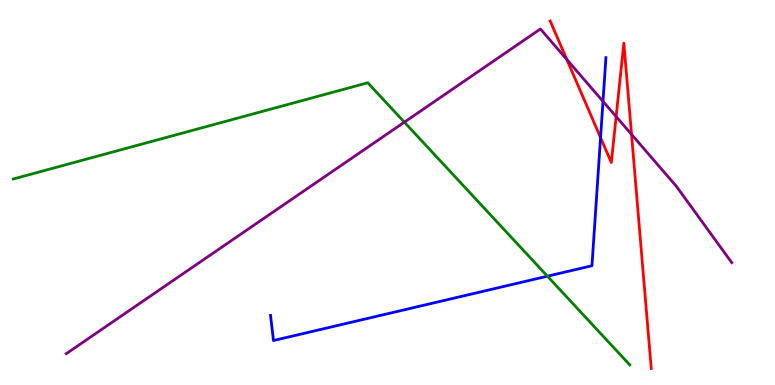[{'lines': ['blue', 'red'], 'intersections': [{'x': 7.75, 'y': 6.43}]}, {'lines': ['green', 'red'], 'intersections': []}, {'lines': ['purple', 'red'], 'intersections': [{'x': 7.31, 'y': 8.45}, {'x': 7.95, 'y': 6.97}, {'x': 8.15, 'y': 6.51}]}, {'lines': ['blue', 'green'], 'intersections': [{'x': 7.06, 'y': 2.83}]}, {'lines': ['blue', 'purple'], 'intersections': [{'x': 7.78, 'y': 7.37}]}, {'lines': ['green', 'purple'], 'intersections': [{'x': 5.22, 'y': 6.83}]}]